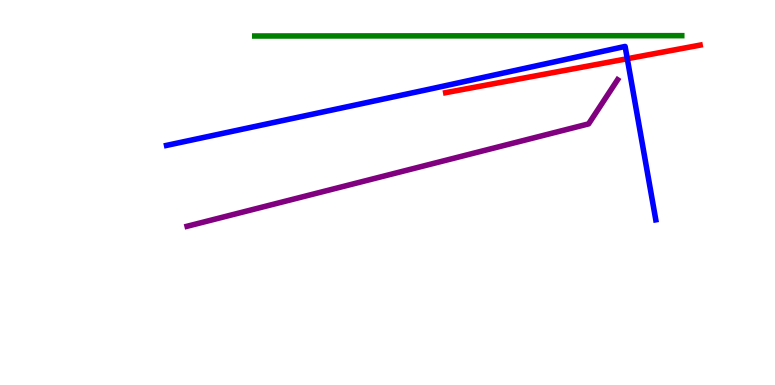[{'lines': ['blue', 'red'], 'intersections': [{'x': 8.09, 'y': 8.47}]}, {'lines': ['green', 'red'], 'intersections': []}, {'lines': ['purple', 'red'], 'intersections': []}, {'lines': ['blue', 'green'], 'intersections': []}, {'lines': ['blue', 'purple'], 'intersections': []}, {'lines': ['green', 'purple'], 'intersections': []}]